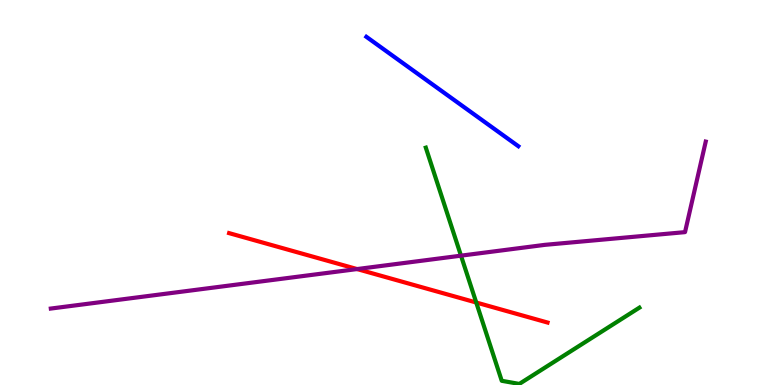[{'lines': ['blue', 'red'], 'intersections': []}, {'lines': ['green', 'red'], 'intersections': [{'x': 6.15, 'y': 2.14}]}, {'lines': ['purple', 'red'], 'intersections': [{'x': 4.61, 'y': 3.01}]}, {'lines': ['blue', 'green'], 'intersections': []}, {'lines': ['blue', 'purple'], 'intersections': []}, {'lines': ['green', 'purple'], 'intersections': [{'x': 5.95, 'y': 3.36}]}]